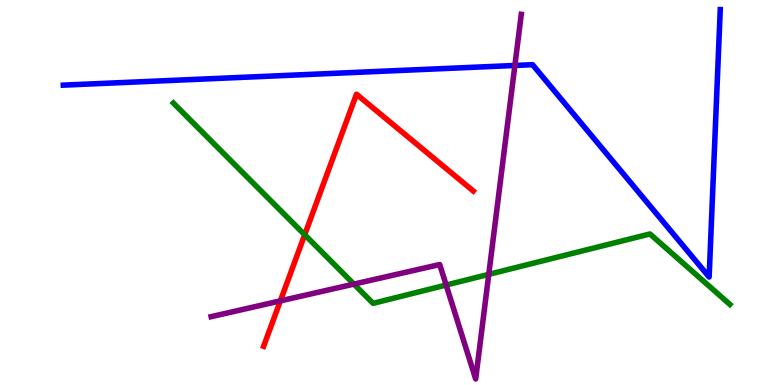[{'lines': ['blue', 'red'], 'intersections': []}, {'lines': ['green', 'red'], 'intersections': [{'x': 3.93, 'y': 3.9}]}, {'lines': ['purple', 'red'], 'intersections': [{'x': 3.62, 'y': 2.18}]}, {'lines': ['blue', 'green'], 'intersections': []}, {'lines': ['blue', 'purple'], 'intersections': [{'x': 6.64, 'y': 8.3}]}, {'lines': ['green', 'purple'], 'intersections': [{'x': 4.57, 'y': 2.62}, {'x': 5.76, 'y': 2.6}, {'x': 6.31, 'y': 2.87}]}]